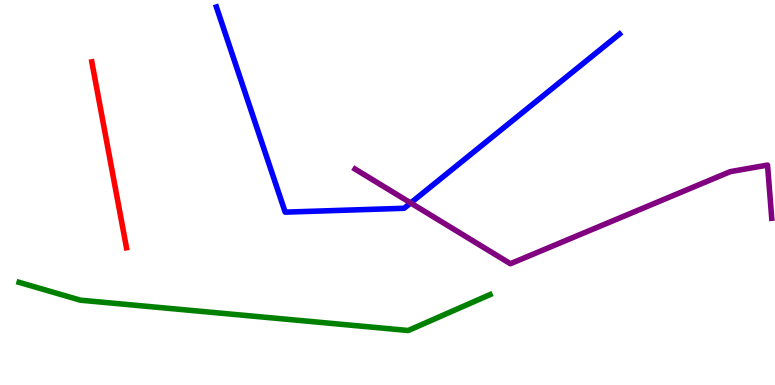[{'lines': ['blue', 'red'], 'intersections': []}, {'lines': ['green', 'red'], 'intersections': []}, {'lines': ['purple', 'red'], 'intersections': []}, {'lines': ['blue', 'green'], 'intersections': []}, {'lines': ['blue', 'purple'], 'intersections': [{'x': 5.3, 'y': 4.73}]}, {'lines': ['green', 'purple'], 'intersections': []}]